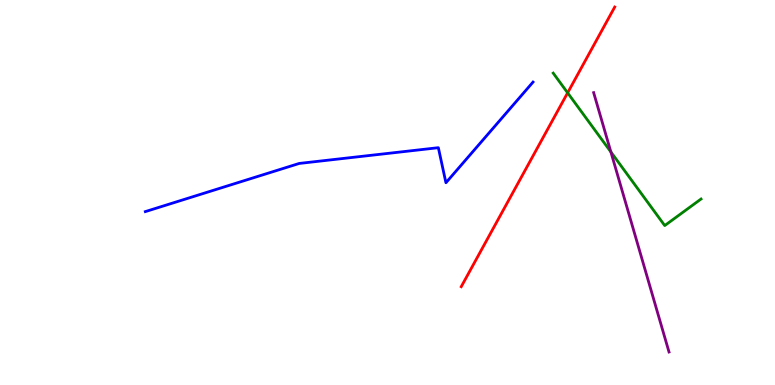[{'lines': ['blue', 'red'], 'intersections': []}, {'lines': ['green', 'red'], 'intersections': [{'x': 7.32, 'y': 7.59}]}, {'lines': ['purple', 'red'], 'intersections': []}, {'lines': ['blue', 'green'], 'intersections': []}, {'lines': ['blue', 'purple'], 'intersections': []}, {'lines': ['green', 'purple'], 'intersections': [{'x': 7.88, 'y': 6.05}]}]